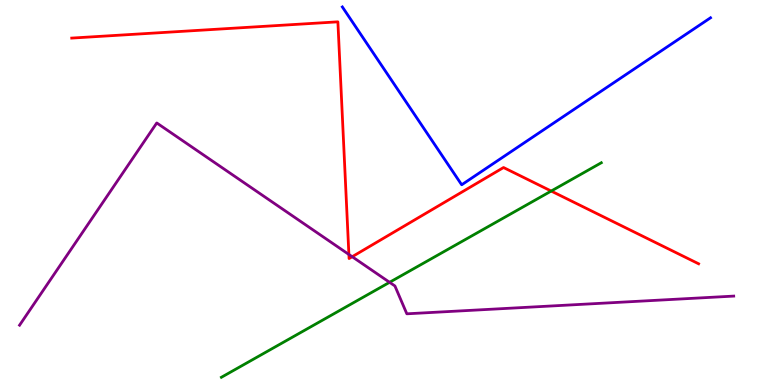[{'lines': ['blue', 'red'], 'intersections': []}, {'lines': ['green', 'red'], 'intersections': [{'x': 7.11, 'y': 5.04}]}, {'lines': ['purple', 'red'], 'intersections': [{'x': 4.5, 'y': 3.39}, {'x': 4.54, 'y': 3.33}]}, {'lines': ['blue', 'green'], 'intersections': []}, {'lines': ['blue', 'purple'], 'intersections': []}, {'lines': ['green', 'purple'], 'intersections': [{'x': 5.03, 'y': 2.67}]}]